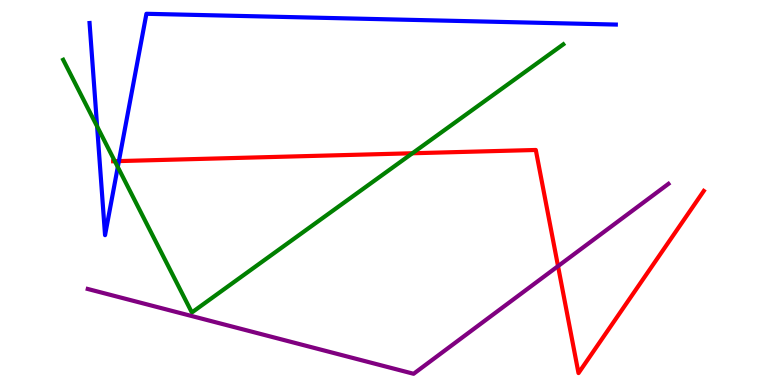[{'lines': ['blue', 'red'], 'intersections': [{'x': 1.53, 'y': 5.82}]}, {'lines': ['green', 'red'], 'intersections': [{'x': 1.48, 'y': 5.81}, {'x': 5.32, 'y': 6.02}]}, {'lines': ['purple', 'red'], 'intersections': [{'x': 7.2, 'y': 3.09}]}, {'lines': ['blue', 'green'], 'intersections': [{'x': 1.25, 'y': 6.72}, {'x': 1.52, 'y': 5.66}]}, {'lines': ['blue', 'purple'], 'intersections': []}, {'lines': ['green', 'purple'], 'intersections': []}]